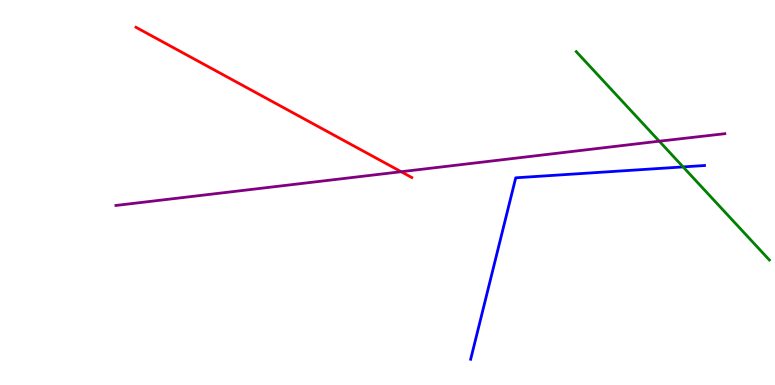[{'lines': ['blue', 'red'], 'intersections': []}, {'lines': ['green', 'red'], 'intersections': []}, {'lines': ['purple', 'red'], 'intersections': [{'x': 5.18, 'y': 5.54}]}, {'lines': ['blue', 'green'], 'intersections': [{'x': 8.81, 'y': 5.66}]}, {'lines': ['blue', 'purple'], 'intersections': []}, {'lines': ['green', 'purple'], 'intersections': [{'x': 8.51, 'y': 6.33}]}]